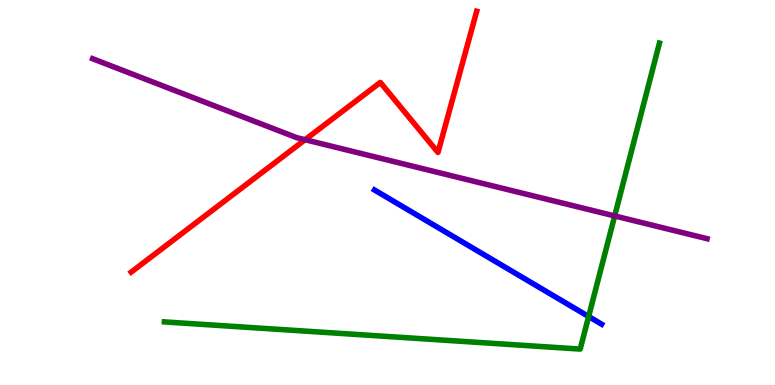[{'lines': ['blue', 'red'], 'intersections': []}, {'lines': ['green', 'red'], 'intersections': []}, {'lines': ['purple', 'red'], 'intersections': [{'x': 3.94, 'y': 6.37}]}, {'lines': ['blue', 'green'], 'intersections': [{'x': 7.6, 'y': 1.78}]}, {'lines': ['blue', 'purple'], 'intersections': []}, {'lines': ['green', 'purple'], 'intersections': [{'x': 7.93, 'y': 4.39}]}]